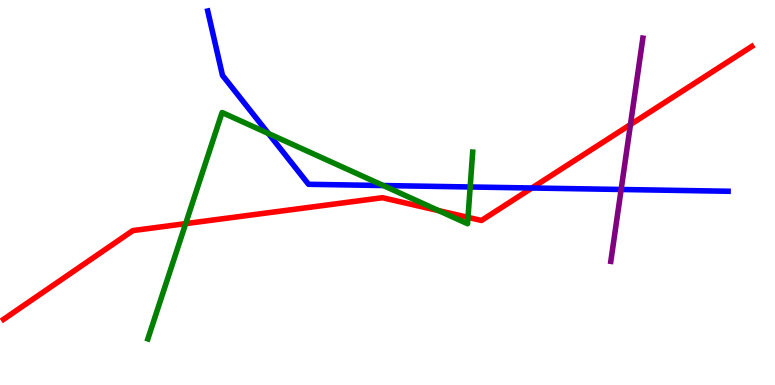[{'lines': ['blue', 'red'], 'intersections': [{'x': 6.86, 'y': 5.12}]}, {'lines': ['green', 'red'], 'intersections': [{'x': 2.4, 'y': 4.19}, {'x': 5.66, 'y': 4.53}, {'x': 6.04, 'y': 4.35}]}, {'lines': ['purple', 'red'], 'intersections': [{'x': 8.14, 'y': 6.77}]}, {'lines': ['blue', 'green'], 'intersections': [{'x': 3.46, 'y': 6.53}, {'x': 4.95, 'y': 5.18}, {'x': 6.07, 'y': 5.14}]}, {'lines': ['blue', 'purple'], 'intersections': [{'x': 8.01, 'y': 5.08}]}, {'lines': ['green', 'purple'], 'intersections': []}]